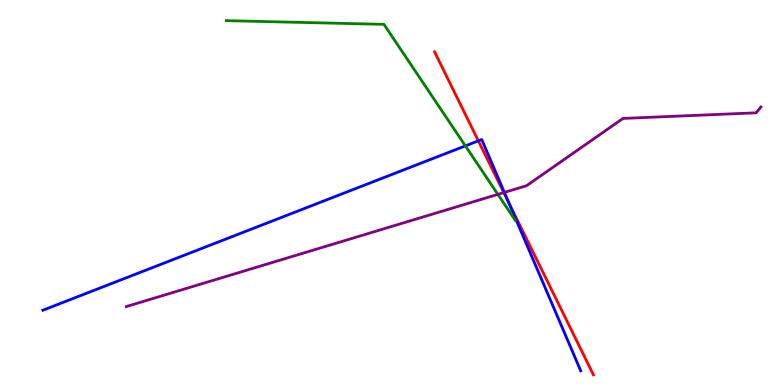[{'lines': ['blue', 'red'], 'intersections': [{'x': 6.17, 'y': 6.34}, {'x': 6.57, 'y': 4.73}]}, {'lines': ['green', 'red'], 'intersections': []}, {'lines': ['purple', 'red'], 'intersections': [{'x': 6.5, 'y': 5.0}]}, {'lines': ['blue', 'green'], 'intersections': [{'x': 6.0, 'y': 6.21}]}, {'lines': ['blue', 'purple'], 'intersections': [{'x': 6.51, 'y': 5.0}]}, {'lines': ['green', 'purple'], 'intersections': [{'x': 6.42, 'y': 4.95}]}]